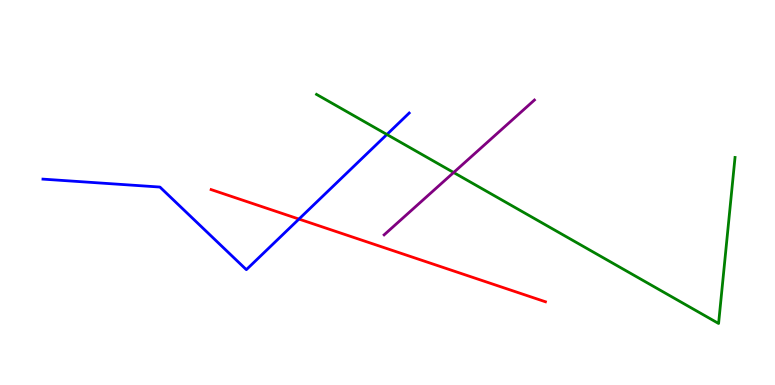[{'lines': ['blue', 'red'], 'intersections': [{'x': 3.86, 'y': 4.31}]}, {'lines': ['green', 'red'], 'intersections': []}, {'lines': ['purple', 'red'], 'intersections': []}, {'lines': ['blue', 'green'], 'intersections': [{'x': 4.99, 'y': 6.51}]}, {'lines': ['blue', 'purple'], 'intersections': []}, {'lines': ['green', 'purple'], 'intersections': [{'x': 5.85, 'y': 5.52}]}]